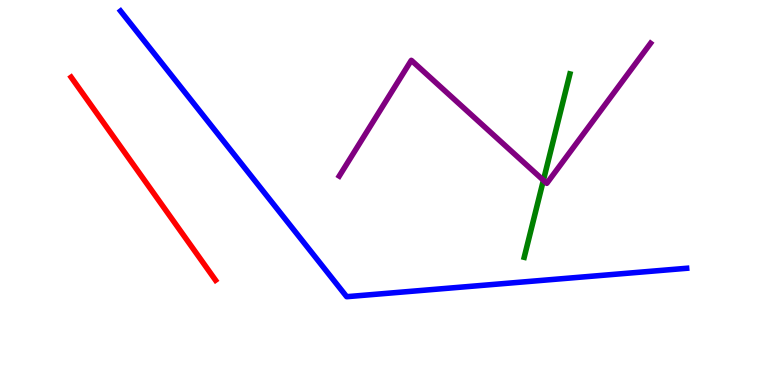[{'lines': ['blue', 'red'], 'intersections': []}, {'lines': ['green', 'red'], 'intersections': []}, {'lines': ['purple', 'red'], 'intersections': []}, {'lines': ['blue', 'green'], 'intersections': []}, {'lines': ['blue', 'purple'], 'intersections': []}, {'lines': ['green', 'purple'], 'intersections': [{'x': 7.01, 'y': 5.32}]}]